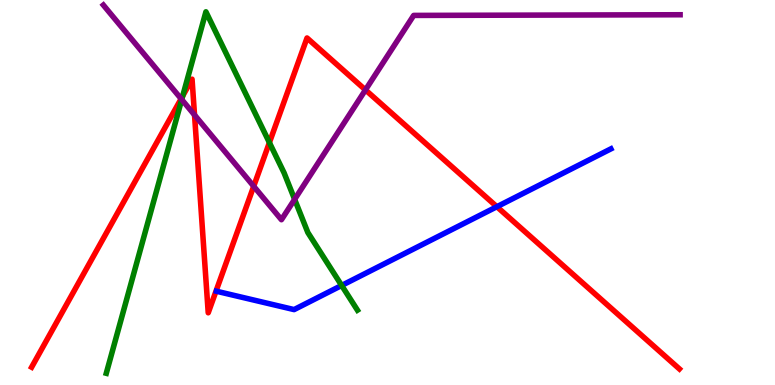[{'lines': ['blue', 'red'], 'intersections': [{'x': 6.41, 'y': 4.63}]}, {'lines': ['green', 'red'], 'intersections': [{'x': 2.36, 'y': 7.51}, {'x': 3.48, 'y': 6.3}]}, {'lines': ['purple', 'red'], 'intersections': [{'x': 2.34, 'y': 7.43}, {'x': 2.51, 'y': 7.01}, {'x': 3.27, 'y': 5.16}, {'x': 4.72, 'y': 7.66}]}, {'lines': ['blue', 'green'], 'intersections': [{'x': 4.41, 'y': 2.59}]}, {'lines': ['blue', 'purple'], 'intersections': []}, {'lines': ['green', 'purple'], 'intersections': [{'x': 2.34, 'y': 7.41}, {'x': 3.8, 'y': 4.82}]}]